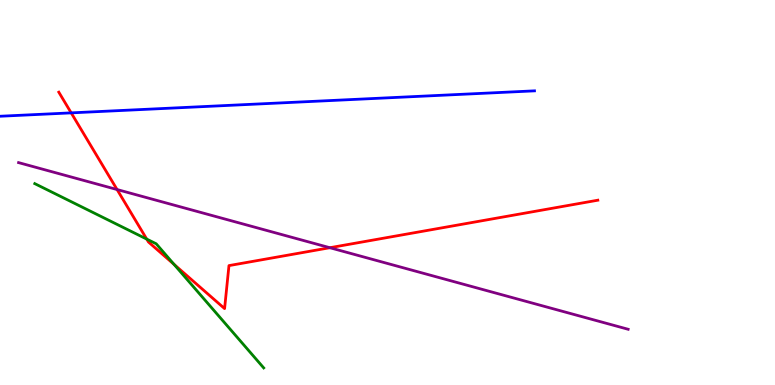[{'lines': ['blue', 'red'], 'intersections': [{'x': 0.919, 'y': 7.07}]}, {'lines': ['green', 'red'], 'intersections': [{'x': 1.89, 'y': 3.79}, {'x': 2.25, 'y': 3.13}]}, {'lines': ['purple', 'red'], 'intersections': [{'x': 1.51, 'y': 5.08}, {'x': 4.26, 'y': 3.57}]}, {'lines': ['blue', 'green'], 'intersections': []}, {'lines': ['blue', 'purple'], 'intersections': []}, {'lines': ['green', 'purple'], 'intersections': []}]